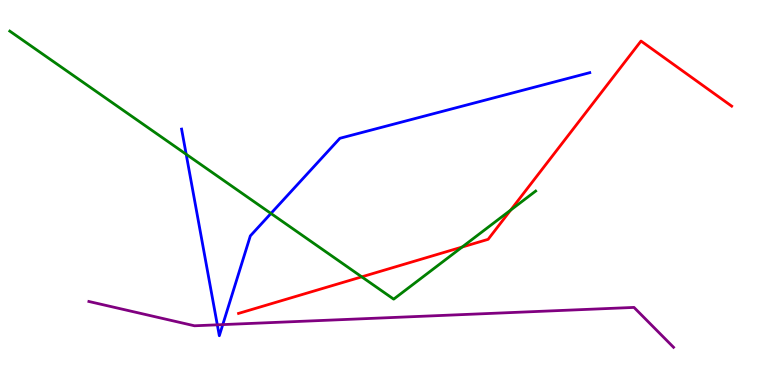[{'lines': ['blue', 'red'], 'intersections': []}, {'lines': ['green', 'red'], 'intersections': [{'x': 4.67, 'y': 2.81}, {'x': 5.96, 'y': 3.58}, {'x': 6.59, 'y': 4.54}]}, {'lines': ['purple', 'red'], 'intersections': []}, {'lines': ['blue', 'green'], 'intersections': [{'x': 2.4, 'y': 5.99}, {'x': 3.5, 'y': 4.46}]}, {'lines': ['blue', 'purple'], 'intersections': [{'x': 2.8, 'y': 1.56}, {'x': 2.87, 'y': 1.57}]}, {'lines': ['green', 'purple'], 'intersections': []}]